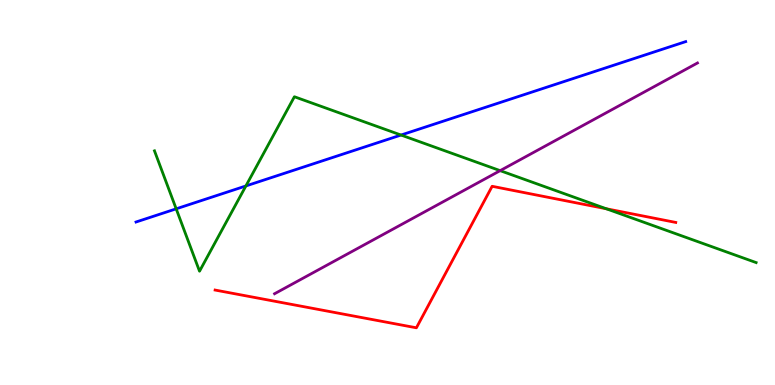[{'lines': ['blue', 'red'], 'intersections': []}, {'lines': ['green', 'red'], 'intersections': [{'x': 7.82, 'y': 4.58}]}, {'lines': ['purple', 'red'], 'intersections': []}, {'lines': ['blue', 'green'], 'intersections': [{'x': 2.27, 'y': 4.58}, {'x': 3.17, 'y': 5.17}, {'x': 5.17, 'y': 6.49}]}, {'lines': ['blue', 'purple'], 'intersections': []}, {'lines': ['green', 'purple'], 'intersections': [{'x': 6.45, 'y': 5.57}]}]